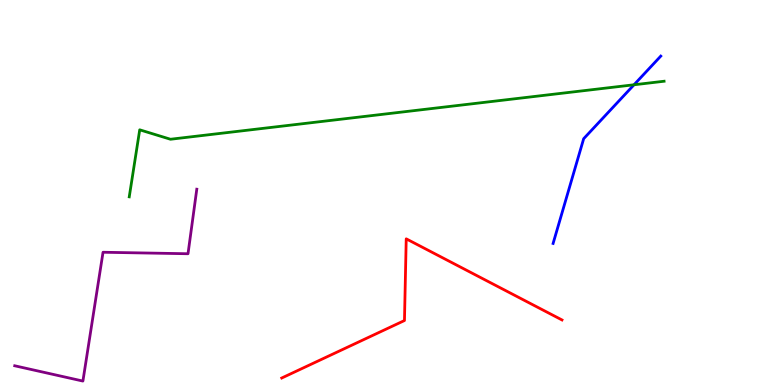[{'lines': ['blue', 'red'], 'intersections': []}, {'lines': ['green', 'red'], 'intersections': []}, {'lines': ['purple', 'red'], 'intersections': []}, {'lines': ['blue', 'green'], 'intersections': [{'x': 8.18, 'y': 7.8}]}, {'lines': ['blue', 'purple'], 'intersections': []}, {'lines': ['green', 'purple'], 'intersections': []}]